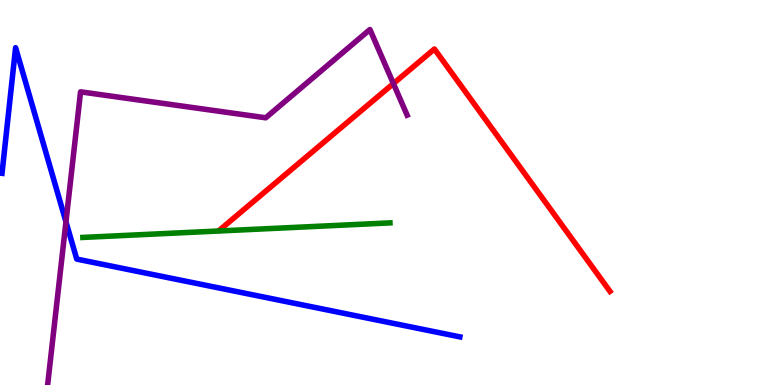[{'lines': ['blue', 'red'], 'intersections': []}, {'lines': ['green', 'red'], 'intersections': []}, {'lines': ['purple', 'red'], 'intersections': [{'x': 5.08, 'y': 7.83}]}, {'lines': ['blue', 'green'], 'intersections': []}, {'lines': ['blue', 'purple'], 'intersections': [{'x': 0.851, 'y': 4.24}]}, {'lines': ['green', 'purple'], 'intersections': []}]